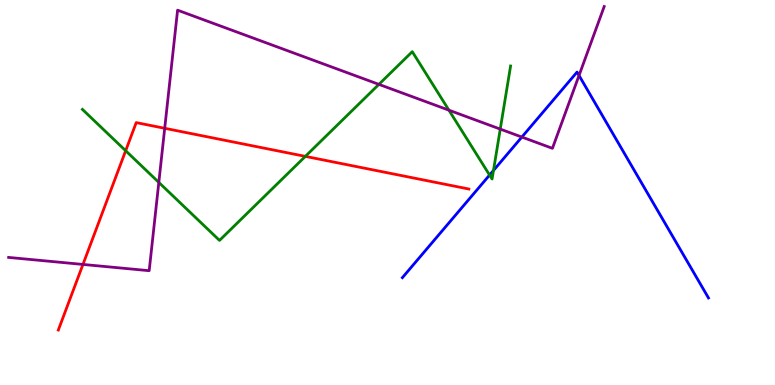[{'lines': ['blue', 'red'], 'intersections': []}, {'lines': ['green', 'red'], 'intersections': [{'x': 1.62, 'y': 6.09}, {'x': 3.94, 'y': 5.94}]}, {'lines': ['purple', 'red'], 'intersections': [{'x': 1.07, 'y': 3.13}, {'x': 2.13, 'y': 6.67}]}, {'lines': ['blue', 'green'], 'intersections': [{'x': 6.32, 'y': 5.45}, {'x': 6.37, 'y': 5.57}]}, {'lines': ['blue', 'purple'], 'intersections': [{'x': 6.73, 'y': 6.44}, {'x': 7.47, 'y': 8.04}]}, {'lines': ['green', 'purple'], 'intersections': [{'x': 2.05, 'y': 5.26}, {'x': 4.89, 'y': 7.81}, {'x': 5.79, 'y': 7.14}, {'x': 6.45, 'y': 6.65}]}]